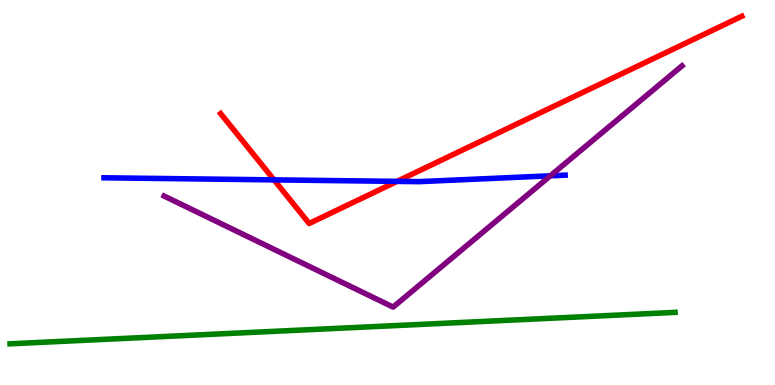[{'lines': ['blue', 'red'], 'intersections': [{'x': 3.54, 'y': 5.33}, {'x': 5.12, 'y': 5.29}]}, {'lines': ['green', 'red'], 'intersections': []}, {'lines': ['purple', 'red'], 'intersections': []}, {'lines': ['blue', 'green'], 'intersections': []}, {'lines': ['blue', 'purple'], 'intersections': [{'x': 7.1, 'y': 5.43}]}, {'lines': ['green', 'purple'], 'intersections': []}]